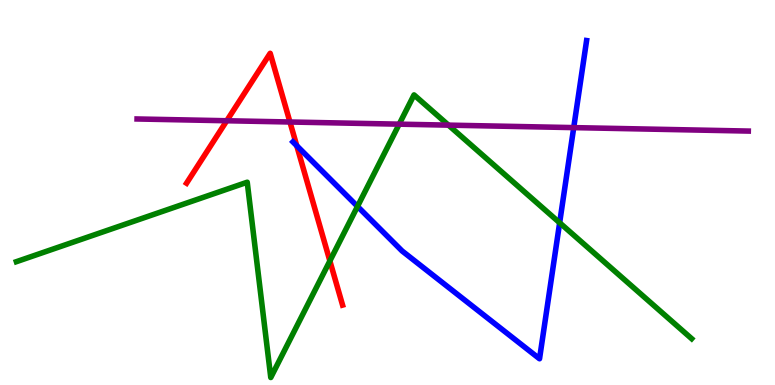[{'lines': ['blue', 'red'], 'intersections': [{'x': 3.83, 'y': 6.21}]}, {'lines': ['green', 'red'], 'intersections': [{'x': 4.26, 'y': 3.22}]}, {'lines': ['purple', 'red'], 'intersections': [{'x': 2.93, 'y': 6.86}, {'x': 3.74, 'y': 6.83}]}, {'lines': ['blue', 'green'], 'intersections': [{'x': 4.61, 'y': 4.64}, {'x': 7.22, 'y': 4.21}]}, {'lines': ['blue', 'purple'], 'intersections': [{'x': 7.4, 'y': 6.69}]}, {'lines': ['green', 'purple'], 'intersections': [{'x': 5.15, 'y': 6.78}, {'x': 5.79, 'y': 6.75}]}]